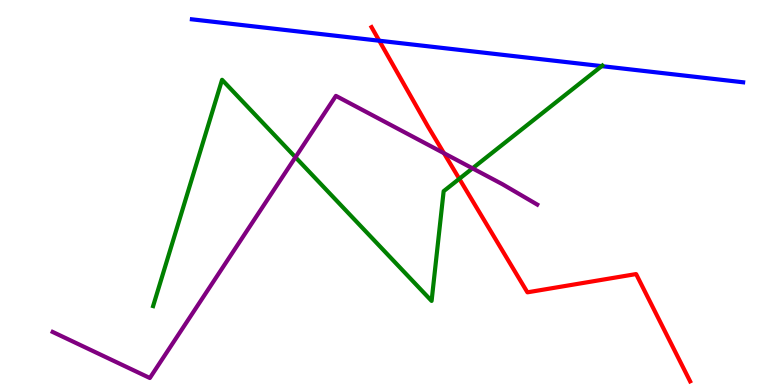[{'lines': ['blue', 'red'], 'intersections': [{'x': 4.89, 'y': 8.94}]}, {'lines': ['green', 'red'], 'intersections': [{'x': 5.93, 'y': 5.36}]}, {'lines': ['purple', 'red'], 'intersections': [{'x': 5.73, 'y': 6.02}]}, {'lines': ['blue', 'green'], 'intersections': [{'x': 7.76, 'y': 8.28}]}, {'lines': ['blue', 'purple'], 'intersections': []}, {'lines': ['green', 'purple'], 'intersections': [{'x': 3.81, 'y': 5.92}, {'x': 6.1, 'y': 5.63}]}]